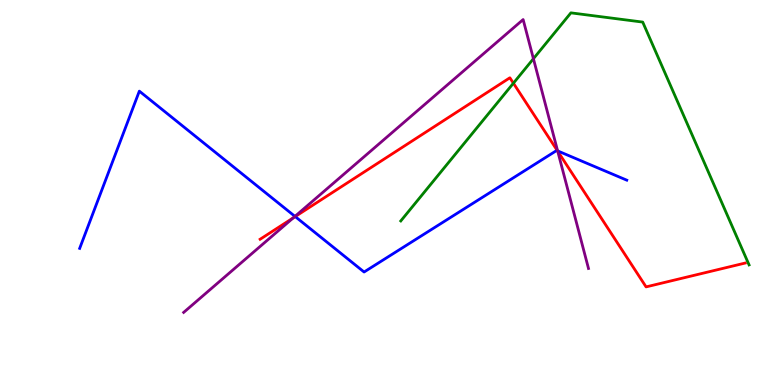[{'lines': ['blue', 'red'], 'intersections': [{'x': 3.81, 'y': 4.37}, {'x': 7.19, 'y': 6.08}]}, {'lines': ['green', 'red'], 'intersections': [{'x': 6.62, 'y': 7.84}]}, {'lines': ['purple', 'red'], 'intersections': [{'x': 3.79, 'y': 4.34}, {'x': 7.2, 'y': 6.07}]}, {'lines': ['blue', 'green'], 'intersections': []}, {'lines': ['blue', 'purple'], 'intersections': [{'x': 3.81, 'y': 4.38}, {'x': 7.2, 'y': 6.08}]}, {'lines': ['green', 'purple'], 'intersections': [{'x': 6.88, 'y': 8.48}]}]